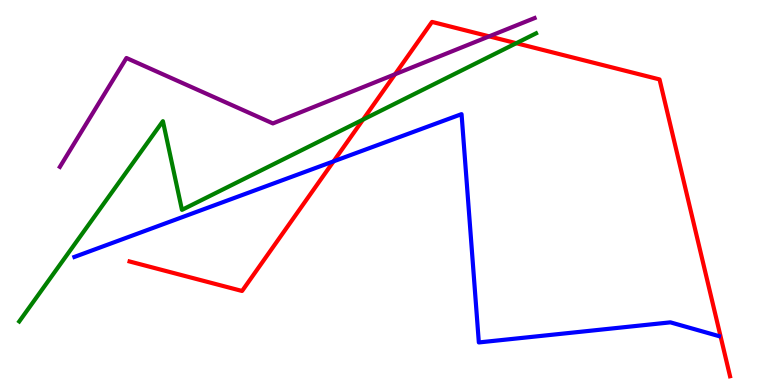[{'lines': ['blue', 'red'], 'intersections': [{'x': 4.3, 'y': 5.81}]}, {'lines': ['green', 'red'], 'intersections': [{'x': 4.68, 'y': 6.89}, {'x': 6.66, 'y': 8.88}]}, {'lines': ['purple', 'red'], 'intersections': [{'x': 5.1, 'y': 8.07}, {'x': 6.31, 'y': 9.06}]}, {'lines': ['blue', 'green'], 'intersections': []}, {'lines': ['blue', 'purple'], 'intersections': []}, {'lines': ['green', 'purple'], 'intersections': []}]